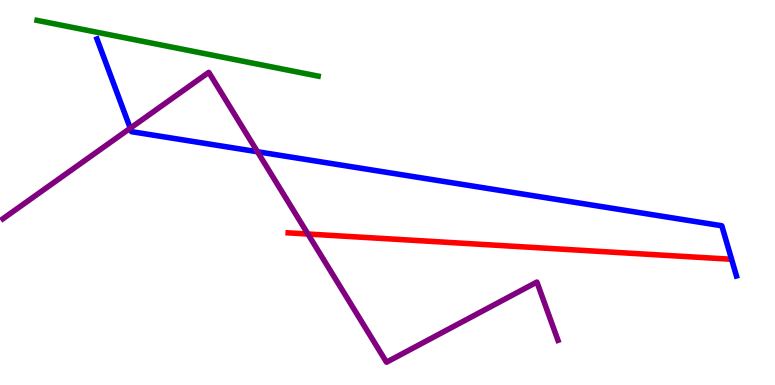[{'lines': ['blue', 'red'], 'intersections': []}, {'lines': ['green', 'red'], 'intersections': []}, {'lines': ['purple', 'red'], 'intersections': [{'x': 3.97, 'y': 3.92}]}, {'lines': ['blue', 'green'], 'intersections': []}, {'lines': ['blue', 'purple'], 'intersections': [{'x': 1.68, 'y': 6.67}, {'x': 3.32, 'y': 6.06}]}, {'lines': ['green', 'purple'], 'intersections': []}]